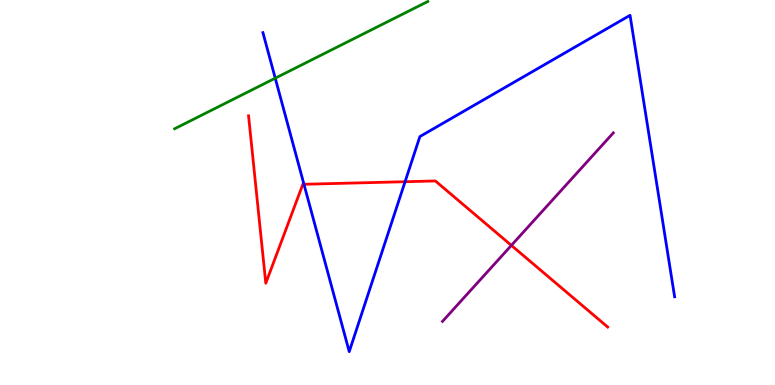[{'lines': ['blue', 'red'], 'intersections': [{'x': 3.92, 'y': 5.21}, {'x': 5.23, 'y': 5.28}]}, {'lines': ['green', 'red'], 'intersections': []}, {'lines': ['purple', 'red'], 'intersections': [{'x': 6.6, 'y': 3.63}]}, {'lines': ['blue', 'green'], 'intersections': [{'x': 3.55, 'y': 7.97}]}, {'lines': ['blue', 'purple'], 'intersections': []}, {'lines': ['green', 'purple'], 'intersections': []}]